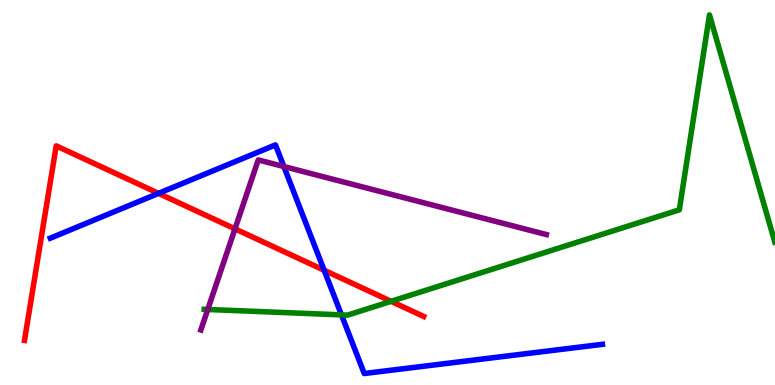[{'lines': ['blue', 'red'], 'intersections': [{'x': 2.05, 'y': 4.98}, {'x': 4.18, 'y': 2.98}]}, {'lines': ['green', 'red'], 'intersections': [{'x': 5.05, 'y': 2.17}]}, {'lines': ['purple', 'red'], 'intersections': [{'x': 3.03, 'y': 4.06}]}, {'lines': ['blue', 'green'], 'intersections': [{'x': 4.41, 'y': 1.82}]}, {'lines': ['blue', 'purple'], 'intersections': [{'x': 3.66, 'y': 5.67}]}, {'lines': ['green', 'purple'], 'intersections': [{'x': 2.68, 'y': 1.96}]}]